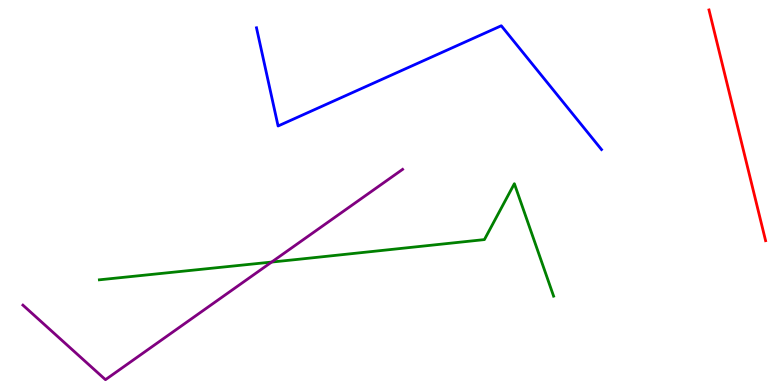[{'lines': ['blue', 'red'], 'intersections': []}, {'lines': ['green', 'red'], 'intersections': []}, {'lines': ['purple', 'red'], 'intersections': []}, {'lines': ['blue', 'green'], 'intersections': []}, {'lines': ['blue', 'purple'], 'intersections': []}, {'lines': ['green', 'purple'], 'intersections': [{'x': 3.5, 'y': 3.19}]}]